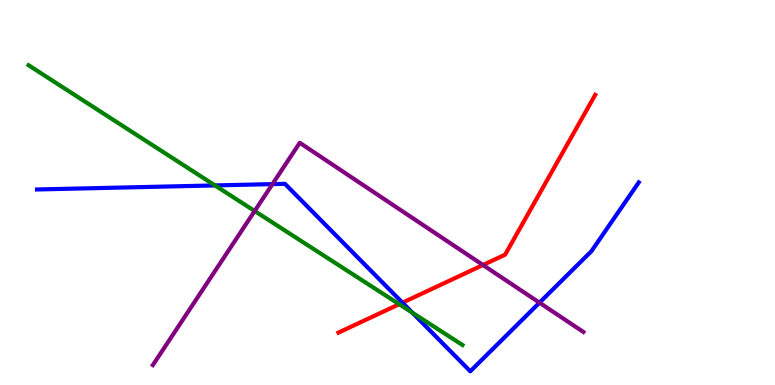[{'lines': ['blue', 'red'], 'intersections': [{'x': 5.19, 'y': 2.14}]}, {'lines': ['green', 'red'], 'intersections': [{'x': 5.15, 'y': 2.1}]}, {'lines': ['purple', 'red'], 'intersections': [{'x': 6.23, 'y': 3.12}]}, {'lines': ['blue', 'green'], 'intersections': [{'x': 2.77, 'y': 5.18}, {'x': 5.32, 'y': 1.88}]}, {'lines': ['blue', 'purple'], 'intersections': [{'x': 3.52, 'y': 5.22}, {'x': 6.96, 'y': 2.14}]}, {'lines': ['green', 'purple'], 'intersections': [{'x': 3.29, 'y': 4.52}]}]